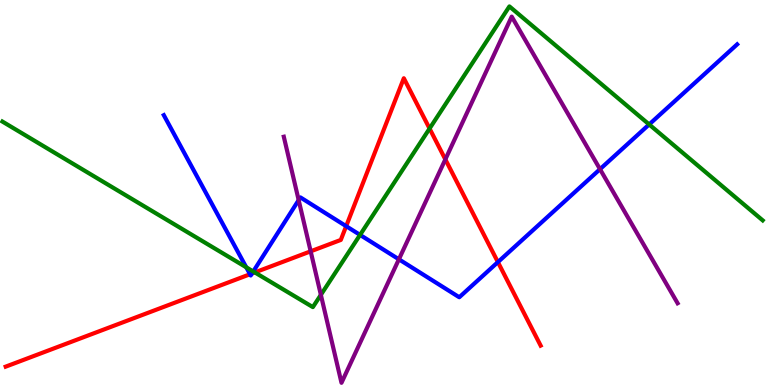[{'lines': ['blue', 'red'], 'intersections': [{'x': 3.23, 'y': 2.88}, {'x': 3.25, 'y': 2.9}, {'x': 4.47, 'y': 4.13}, {'x': 6.42, 'y': 3.19}]}, {'lines': ['green', 'red'], 'intersections': [{'x': 3.29, 'y': 2.92}, {'x': 5.54, 'y': 6.66}]}, {'lines': ['purple', 'red'], 'intersections': [{'x': 4.01, 'y': 3.47}, {'x': 5.75, 'y': 5.86}]}, {'lines': ['blue', 'green'], 'intersections': [{'x': 3.18, 'y': 3.06}, {'x': 3.27, 'y': 2.95}, {'x': 4.65, 'y': 3.9}, {'x': 8.38, 'y': 6.77}]}, {'lines': ['blue', 'purple'], 'intersections': [{'x': 3.85, 'y': 4.8}, {'x': 5.15, 'y': 3.26}, {'x': 7.74, 'y': 5.61}]}, {'lines': ['green', 'purple'], 'intersections': [{'x': 4.14, 'y': 2.34}]}]